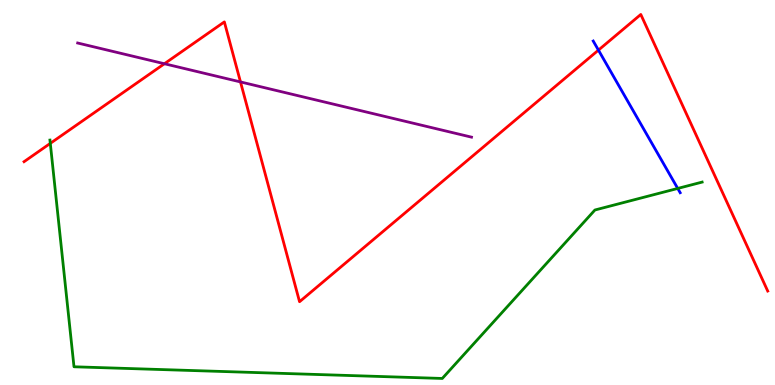[{'lines': ['blue', 'red'], 'intersections': [{'x': 7.72, 'y': 8.7}]}, {'lines': ['green', 'red'], 'intersections': [{'x': 0.649, 'y': 6.28}]}, {'lines': ['purple', 'red'], 'intersections': [{'x': 2.12, 'y': 8.34}, {'x': 3.1, 'y': 7.87}]}, {'lines': ['blue', 'green'], 'intersections': [{'x': 8.74, 'y': 5.11}]}, {'lines': ['blue', 'purple'], 'intersections': []}, {'lines': ['green', 'purple'], 'intersections': []}]